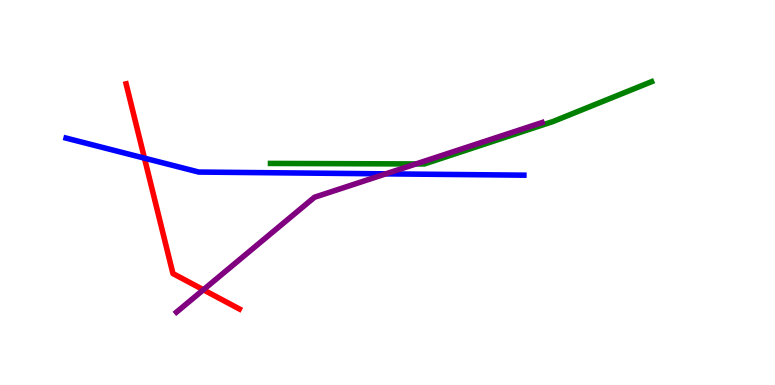[{'lines': ['blue', 'red'], 'intersections': [{'x': 1.86, 'y': 5.89}]}, {'lines': ['green', 'red'], 'intersections': []}, {'lines': ['purple', 'red'], 'intersections': [{'x': 2.62, 'y': 2.47}]}, {'lines': ['blue', 'green'], 'intersections': []}, {'lines': ['blue', 'purple'], 'intersections': [{'x': 4.98, 'y': 5.48}]}, {'lines': ['green', 'purple'], 'intersections': [{'x': 5.37, 'y': 5.74}]}]